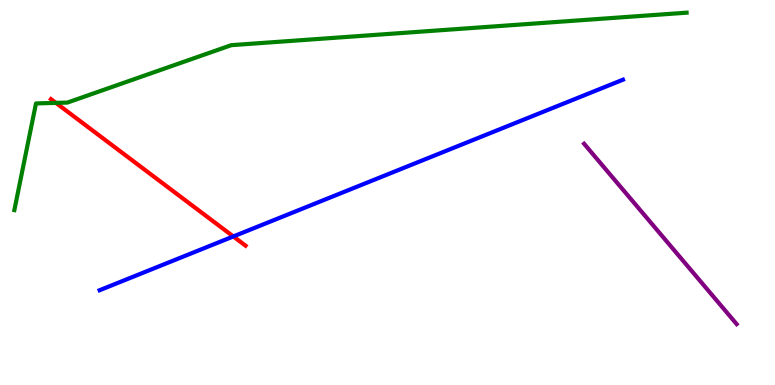[{'lines': ['blue', 'red'], 'intersections': [{'x': 3.01, 'y': 3.86}]}, {'lines': ['green', 'red'], 'intersections': [{'x': 0.722, 'y': 7.33}]}, {'lines': ['purple', 'red'], 'intersections': []}, {'lines': ['blue', 'green'], 'intersections': []}, {'lines': ['blue', 'purple'], 'intersections': []}, {'lines': ['green', 'purple'], 'intersections': []}]